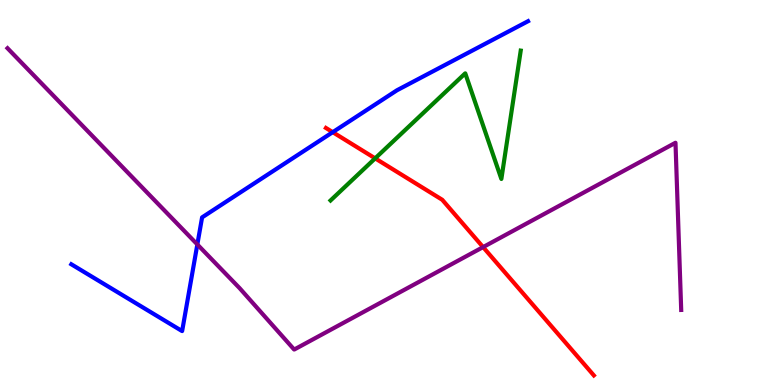[{'lines': ['blue', 'red'], 'intersections': [{'x': 4.29, 'y': 6.57}]}, {'lines': ['green', 'red'], 'intersections': [{'x': 4.84, 'y': 5.89}]}, {'lines': ['purple', 'red'], 'intersections': [{'x': 6.23, 'y': 3.58}]}, {'lines': ['blue', 'green'], 'intersections': []}, {'lines': ['blue', 'purple'], 'intersections': [{'x': 2.55, 'y': 3.65}]}, {'lines': ['green', 'purple'], 'intersections': []}]